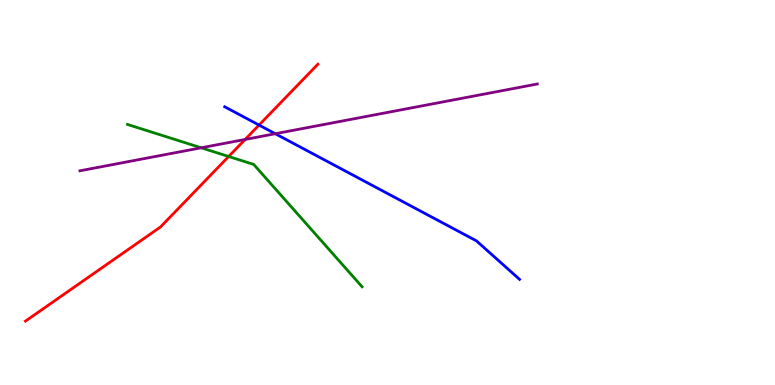[{'lines': ['blue', 'red'], 'intersections': [{'x': 3.34, 'y': 6.75}]}, {'lines': ['green', 'red'], 'intersections': [{'x': 2.95, 'y': 5.94}]}, {'lines': ['purple', 'red'], 'intersections': [{'x': 3.16, 'y': 6.38}]}, {'lines': ['blue', 'green'], 'intersections': []}, {'lines': ['blue', 'purple'], 'intersections': [{'x': 3.55, 'y': 6.53}]}, {'lines': ['green', 'purple'], 'intersections': [{'x': 2.6, 'y': 6.16}]}]